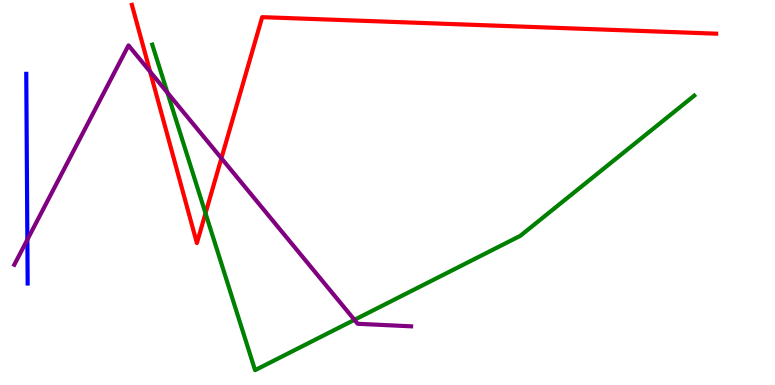[{'lines': ['blue', 'red'], 'intersections': []}, {'lines': ['green', 'red'], 'intersections': [{'x': 2.65, 'y': 4.46}]}, {'lines': ['purple', 'red'], 'intersections': [{'x': 1.94, 'y': 8.14}, {'x': 2.86, 'y': 5.89}]}, {'lines': ['blue', 'green'], 'intersections': []}, {'lines': ['blue', 'purple'], 'intersections': [{'x': 0.353, 'y': 3.78}]}, {'lines': ['green', 'purple'], 'intersections': [{'x': 2.16, 'y': 7.59}, {'x': 4.57, 'y': 1.69}]}]